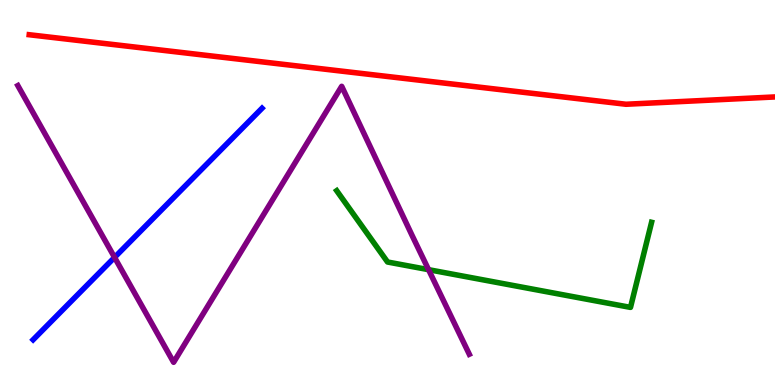[{'lines': ['blue', 'red'], 'intersections': []}, {'lines': ['green', 'red'], 'intersections': []}, {'lines': ['purple', 'red'], 'intersections': []}, {'lines': ['blue', 'green'], 'intersections': []}, {'lines': ['blue', 'purple'], 'intersections': [{'x': 1.48, 'y': 3.31}]}, {'lines': ['green', 'purple'], 'intersections': [{'x': 5.53, 'y': 3.0}]}]